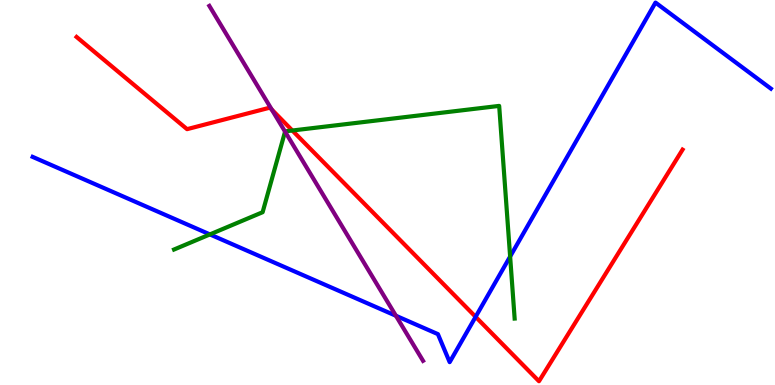[{'lines': ['blue', 'red'], 'intersections': [{'x': 6.14, 'y': 1.77}]}, {'lines': ['green', 'red'], 'intersections': [{'x': 3.77, 'y': 6.61}]}, {'lines': ['purple', 'red'], 'intersections': [{'x': 3.51, 'y': 7.15}]}, {'lines': ['blue', 'green'], 'intersections': [{'x': 2.71, 'y': 3.91}, {'x': 6.58, 'y': 3.34}]}, {'lines': ['blue', 'purple'], 'intersections': [{'x': 5.11, 'y': 1.8}]}, {'lines': ['green', 'purple'], 'intersections': [{'x': 3.68, 'y': 6.58}]}]